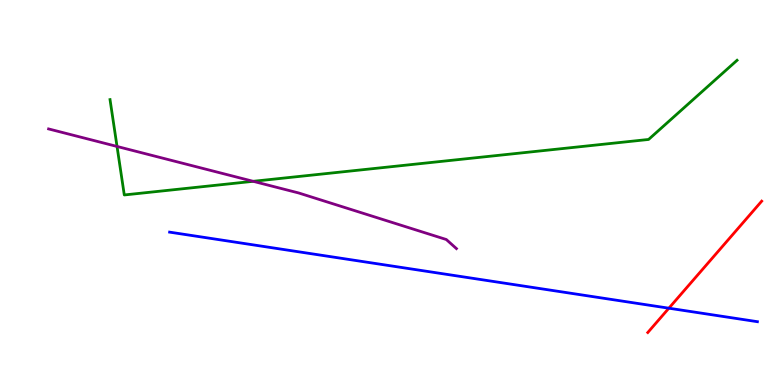[{'lines': ['blue', 'red'], 'intersections': [{'x': 8.63, 'y': 1.99}]}, {'lines': ['green', 'red'], 'intersections': []}, {'lines': ['purple', 'red'], 'intersections': []}, {'lines': ['blue', 'green'], 'intersections': []}, {'lines': ['blue', 'purple'], 'intersections': []}, {'lines': ['green', 'purple'], 'intersections': [{'x': 1.51, 'y': 6.2}, {'x': 3.27, 'y': 5.29}]}]